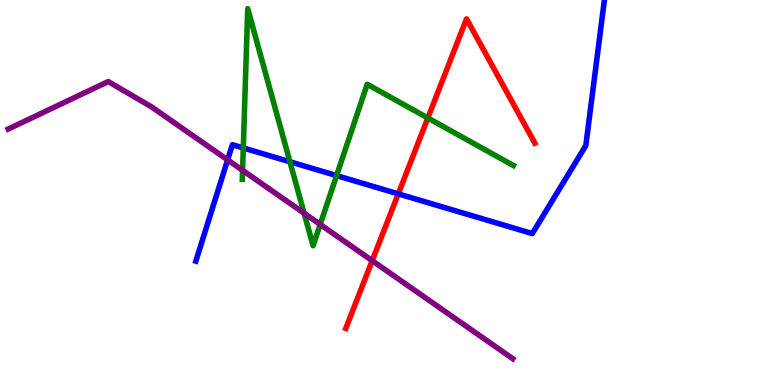[{'lines': ['blue', 'red'], 'intersections': [{'x': 5.14, 'y': 4.96}]}, {'lines': ['green', 'red'], 'intersections': [{'x': 5.52, 'y': 6.94}]}, {'lines': ['purple', 'red'], 'intersections': [{'x': 4.8, 'y': 3.23}]}, {'lines': ['blue', 'green'], 'intersections': [{'x': 3.14, 'y': 6.16}, {'x': 3.74, 'y': 5.8}, {'x': 4.34, 'y': 5.44}]}, {'lines': ['blue', 'purple'], 'intersections': [{'x': 2.94, 'y': 5.85}]}, {'lines': ['green', 'purple'], 'intersections': [{'x': 3.13, 'y': 5.58}, {'x': 3.92, 'y': 4.46}, {'x': 4.13, 'y': 4.17}]}]